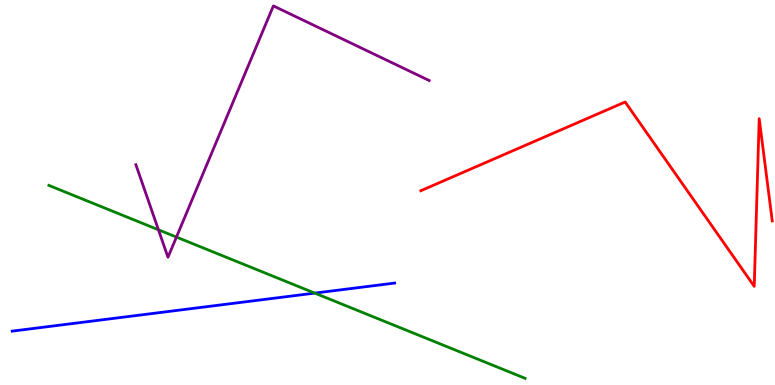[{'lines': ['blue', 'red'], 'intersections': []}, {'lines': ['green', 'red'], 'intersections': []}, {'lines': ['purple', 'red'], 'intersections': []}, {'lines': ['blue', 'green'], 'intersections': [{'x': 4.06, 'y': 2.39}]}, {'lines': ['blue', 'purple'], 'intersections': []}, {'lines': ['green', 'purple'], 'intersections': [{'x': 2.04, 'y': 4.03}, {'x': 2.28, 'y': 3.84}]}]